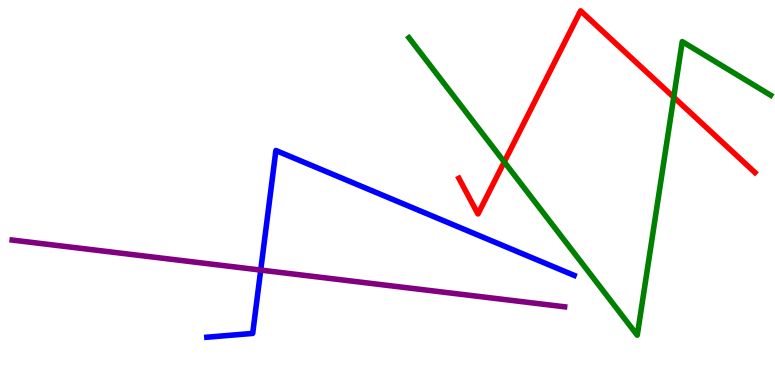[{'lines': ['blue', 'red'], 'intersections': []}, {'lines': ['green', 'red'], 'intersections': [{'x': 6.51, 'y': 5.79}, {'x': 8.69, 'y': 7.48}]}, {'lines': ['purple', 'red'], 'intersections': []}, {'lines': ['blue', 'green'], 'intersections': []}, {'lines': ['blue', 'purple'], 'intersections': [{'x': 3.36, 'y': 2.98}]}, {'lines': ['green', 'purple'], 'intersections': []}]